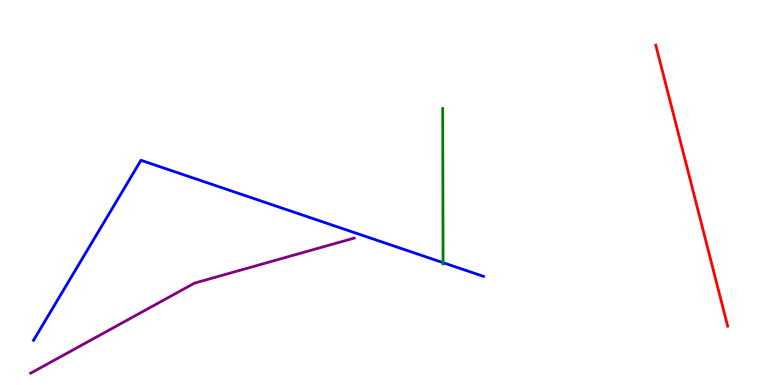[{'lines': ['blue', 'red'], 'intersections': []}, {'lines': ['green', 'red'], 'intersections': []}, {'lines': ['purple', 'red'], 'intersections': []}, {'lines': ['blue', 'green'], 'intersections': [{'x': 5.72, 'y': 3.18}]}, {'lines': ['blue', 'purple'], 'intersections': []}, {'lines': ['green', 'purple'], 'intersections': []}]